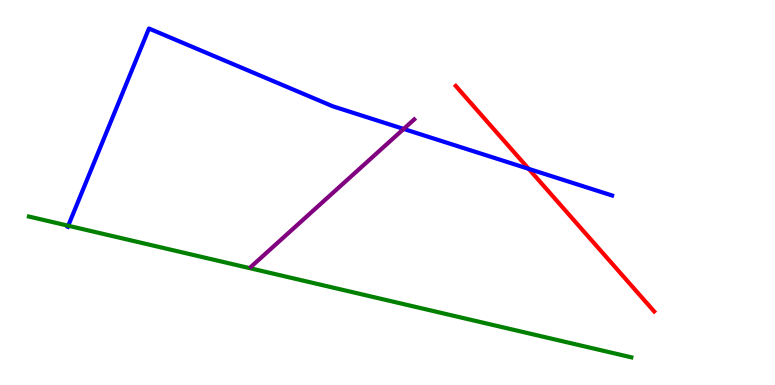[{'lines': ['blue', 'red'], 'intersections': [{'x': 6.82, 'y': 5.61}]}, {'lines': ['green', 'red'], 'intersections': []}, {'lines': ['purple', 'red'], 'intersections': []}, {'lines': ['blue', 'green'], 'intersections': [{'x': 0.88, 'y': 4.14}]}, {'lines': ['blue', 'purple'], 'intersections': [{'x': 5.21, 'y': 6.65}]}, {'lines': ['green', 'purple'], 'intersections': []}]